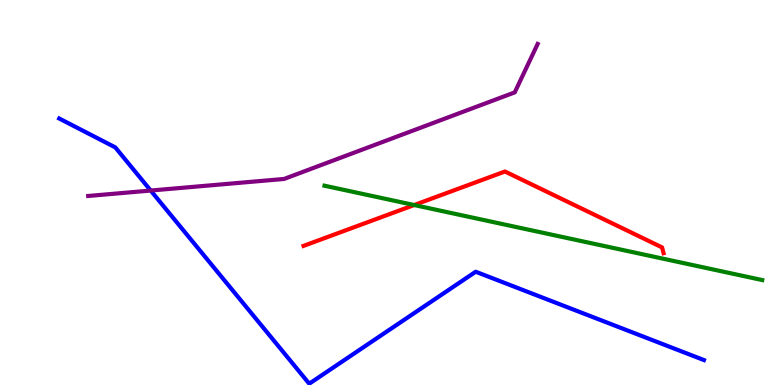[{'lines': ['blue', 'red'], 'intersections': []}, {'lines': ['green', 'red'], 'intersections': [{'x': 5.34, 'y': 4.67}]}, {'lines': ['purple', 'red'], 'intersections': []}, {'lines': ['blue', 'green'], 'intersections': []}, {'lines': ['blue', 'purple'], 'intersections': [{'x': 1.94, 'y': 5.05}]}, {'lines': ['green', 'purple'], 'intersections': []}]